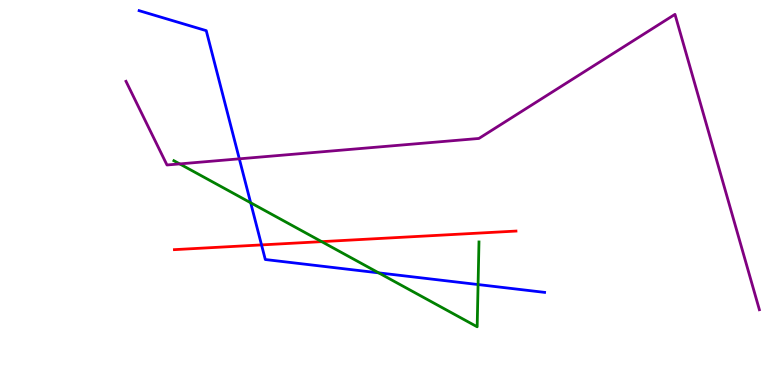[{'lines': ['blue', 'red'], 'intersections': [{'x': 3.37, 'y': 3.64}]}, {'lines': ['green', 'red'], 'intersections': [{'x': 4.15, 'y': 3.72}]}, {'lines': ['purple', 'red'], 'intersections': []}, {'lines': ['blue', 'green'], 'intersections': [{'x': 3.23, 'y': 4.73}, {'x': 4.89, 'y': 2.91}, {'x': 6.17, 'y': 2.61}]}, {'lines': ['blue', 'purple'], 'intersections': [{'x': 3.09, 'y': 5.87}]}, {'lines': ['green', 'purple'], 'intersections': [{'x': 2.32, 'y': 5.74}]}]